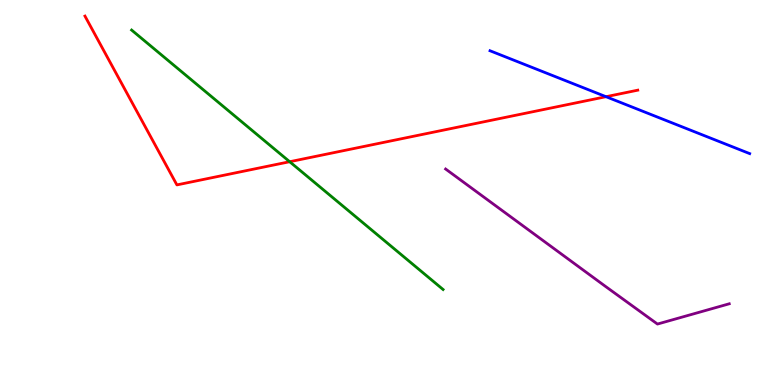[{'lines': ['blue', 'red'], 'intersections': [{'x': 7.82, 'y': 7.49}]}, {'lines': ['green', 'red'], 'intersections': [{'x': 3.74, 'y': 5.8}]}, {'lines': ['purple', 'red'], 'intersections': []}, {'lines': ['blue', 'green'], 'intersections': []}, {'lines': ['blue', 'purple'], 'intersections': []}, {'lines': ['green', 'purple'], 'intersections': []}]